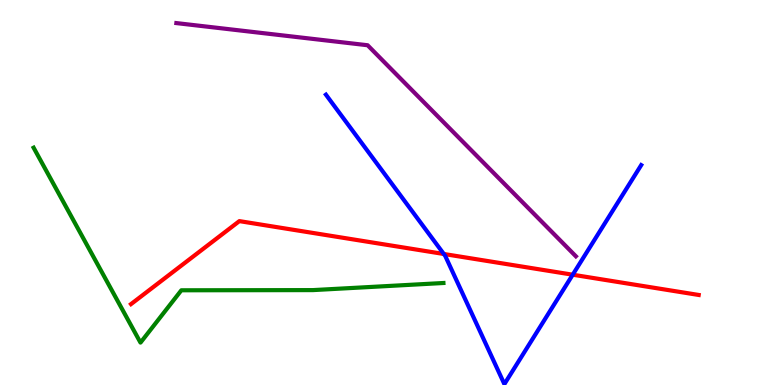[{'lines': ['blue', 'red'], 'intersections': [{'x': 5.73, 'y': 3.4}, {'x': 7.39, 'y': 2.86}]}, {'lines': ['green', 'red'], 'intersections': []}, {'lines': ['purple', 'red'], 'intersections': []}, {'lines': ['blue', 'green'], 'intersections': []}, {'lines': ['blue', 'purple'], 'intersections': []}, {'lines': ['green', 'purple'], 'intersections': []}]